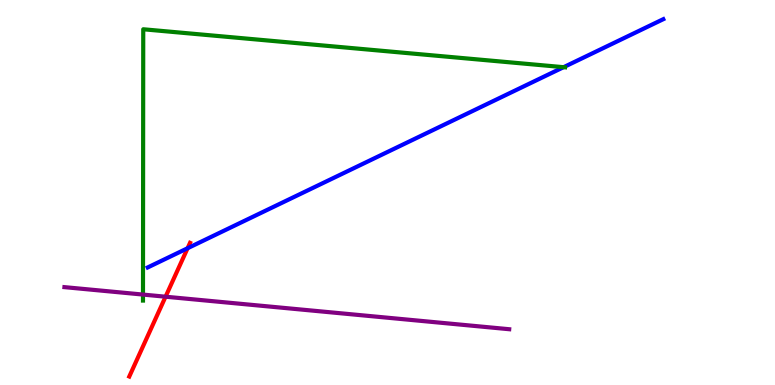[{'lines': ['blue', 'red'], 'intersections': [{'x': 2.42, 'y': 3.55}]}, {'lines': ['green', 'red'], 'intersections': []}, {'lines': ['purple', 'red'], 'intersections': [{'x': 2.14, 'y': 2.29}]}, {'lines': ['blue', 'green'], 'intersections': [{'x': 7.27, 'y': 8.25}]}, {'lines': ['blue', 'purple'], 'intersections': []}, {'lines': ['green', 'purple'], 'intersections': [{'x': 1.85, 'y': 2.35}]}]